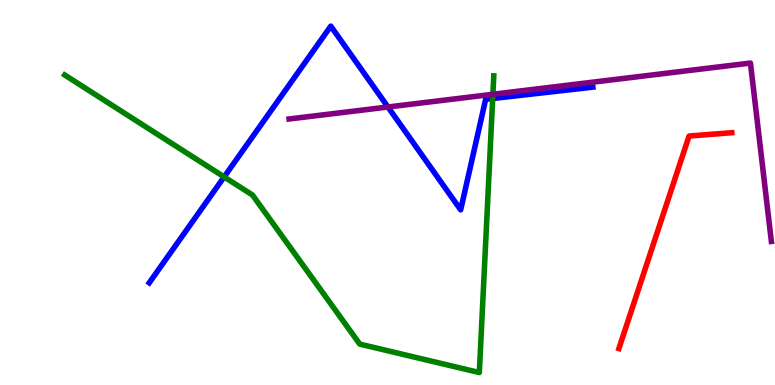[{'lines': ['blue', 'red'], 'intersections': []}, {'lines': ['green', 'red'], 'intersections': []}, {'lines': ['purple', 'red'], 'intersections': []}, {'lines': ['blue', 'green'], 'intersections': [{'x': 2.89, 'y': 5.41}, {'x': 6.36, 'y': 7.44}]}, {'lines': ['blue', 'purple'], 'intersections': [{'x': 5.01, 'y': 7.22}]}, {'lines': ['green', 'purple'], 'intersections': [{'x': 6.36, 'y': 7.55}]}]